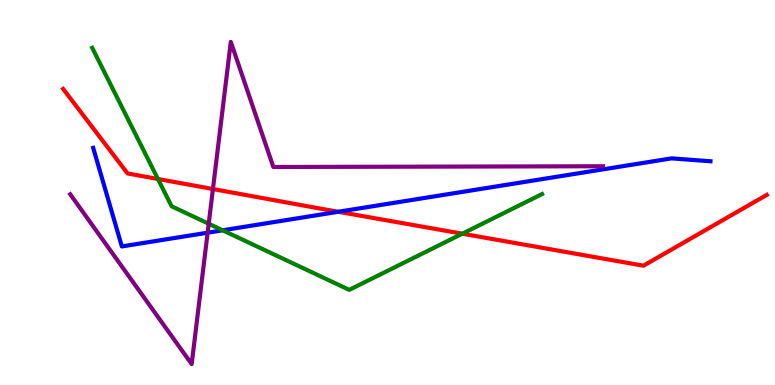[{'lines': ['blue', 'red'], 'intersections': [{'x': 4.36, 'y': 4.5}]}, {'lines': ['green', 'red'], 'intersections': [{'x': 2.04, 'y': 5.35}, {'x': 5.97, 'y': 3.93}]}, {'lines': ['purple', 'red'], 'intersections': [{'x': 2.75, 'y': 5.09}]}, {'lines': ['blue', 'green'], 'intersections': [{'x': 2.87, 'y': 4.02}]}, {'lines': ['blue', 'purple'], 'intersections': [{'x': 2.68, 'y': 3.96}]}, {'lines': ['green', 'purple'], 'intersections': [{'x': 2.69, 'y': 4.19}]}]